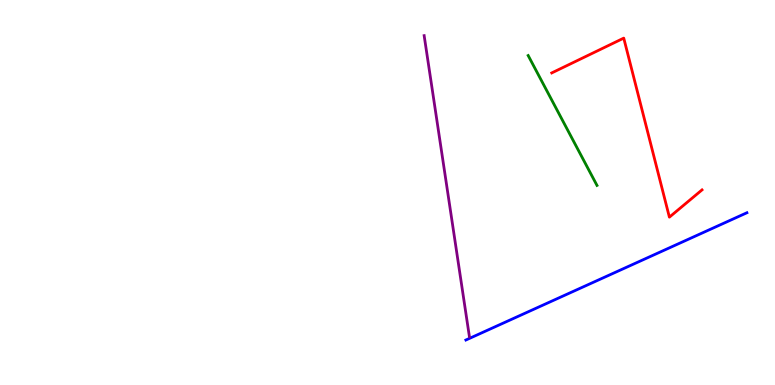[{'lines': ['blue', 'red'], 'intersections': []}, {'lines': ['green', 'red'], 'intersections': []}, {'lines': ['purple', 'red'], 'intersections': []}, {'lines': ['blue', 'green'], 'intersections': []}, {'lines': ['blue', 'purple'], 'intersections': []}, {'lines': ['green', 'purple'], 'intersections': []}]